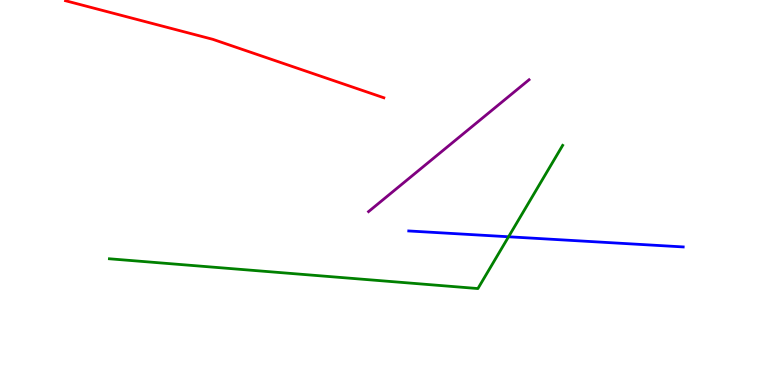[{'lines': ['blue', 'red'], 'intersections': []}, {'lines': ['green', 'red'], 'intersections': []}, {'lines': ['purple', 'red'], 'intersections': []}, {'lines': ['blue', 'green'], 'intersections': [{'x': 6.56, 'y': 3.85}]}, {'lines': ['blue', 'purple'], 'intersections': []}, {'lines': ['green', 'purple'], 'intersections': []}]